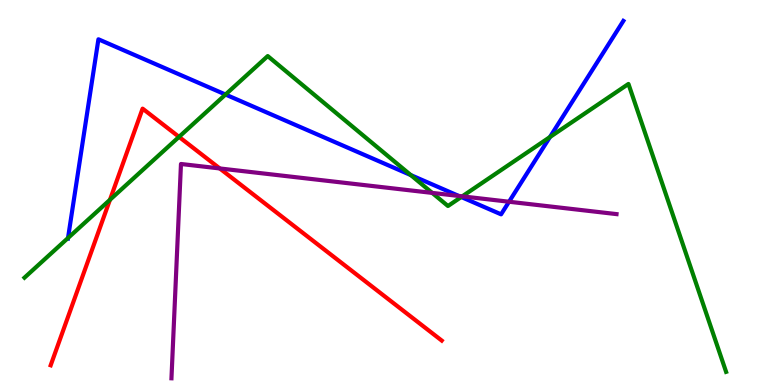[{'lines': ['blue', 'red'], 'intersections': []}, {'lines': ['green', 'red'], 'intersections': [{'x': 1.42, 'y': 4.81}, {'x': 2.31, 'y': 6.44}]}, {'lines': ['purple', 'red'], 'intersections': [{'x': 2.84, 'y': 5.62}]}, {'lines': ['blue', 'green'], 'intersections': [{'x': 0.878, 'y': 3.82}, {'x': 2.91, 'y': 7.54}, {'x': 5.3, 'y': 5.45}, {'x': 5.95, 'y': 4.88}, {'x': 7.1, 'y': 6.44}]}, {'lines': ['blue', 'purple'], 'intersections': [{'x': 5.92, 'y': 4.91}, {'x': 6.57, 'y': 4.76}]}, {'lines': ['green', 'purple'], 'intersections': [{'x': 5.58, 'y': 4.99}, {'x': 5.96, 'y': 4.9}]}]